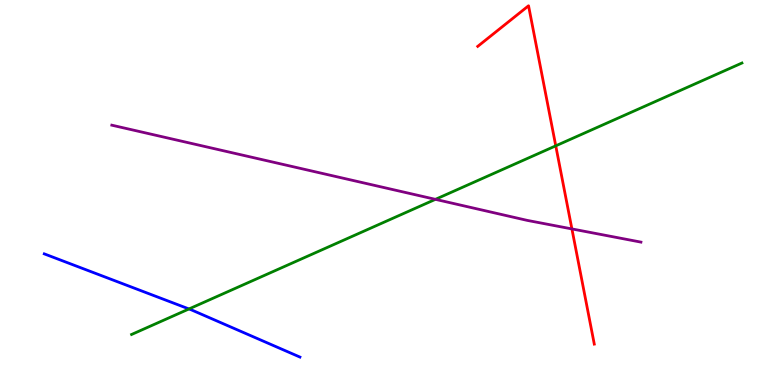[{'lines': ['blue', 'red'], 'intersections': []}, {'lines': ['green', 'red'], 'intersections': [{'x': 7.17, 'y': 6.21}]}, {'lines': ['purple', 'red'], 'intersections': [{'x': 7.38, 'y': 4.05}]}, {'lines': ['blue', 'green'], 'intersections': [{'x': 2.44, 'y': 1.98}]}, {'lines': ['blue', 'purple'], 'intersections': []}, {'lines': ['green', 'purple'], 'intersections': [{'x': 5.62, 'y': 4.82}]}]